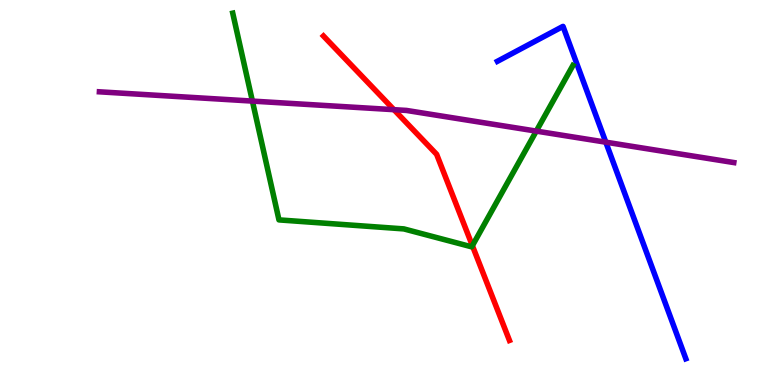[{'lines': ['blue', 'red'], 'intersections': []}, {'lines': ['green', 'red'], 'intersections': [{'x': 6.1, 'y': 3.62}]}, {'lines': ['purple', 'red'], 'intersections': [{'x': 5.08, 'y': 7.15}]}, {'lines': ['blue', 'green'], 'intersections': []}, {'lines': ['blue', 'purple'], 'intersections': [{'x': 7.82, 'y': 6.31}]}, {'lines': ['green', 'purple'], 'intersections': [{'x': 3.26, 'y': 7.37}, {'x': 6.92, 'y': 6.59}]}]